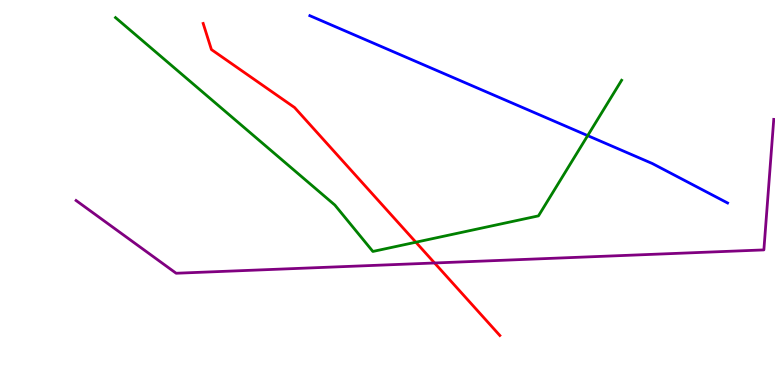[{'lines': ['blue', 'red'], 'intersections': []}, {'lines': ['green', 'red'], 'intersections': [{'x': 5.37, 'y': 3.71}]}, {'lines': ['purple', 'red'], 'intersections': [{'x': 5.61, 'y': 3.17}]}, {'lines': ['blue', 'green'], 'intersections': [{'x': 7.58, 'y': 6.48}]}, {'lines': ['blue', 'purple'], 'intersections': []}, {'lines': ['green', 'purple'], 'intersections': []}]